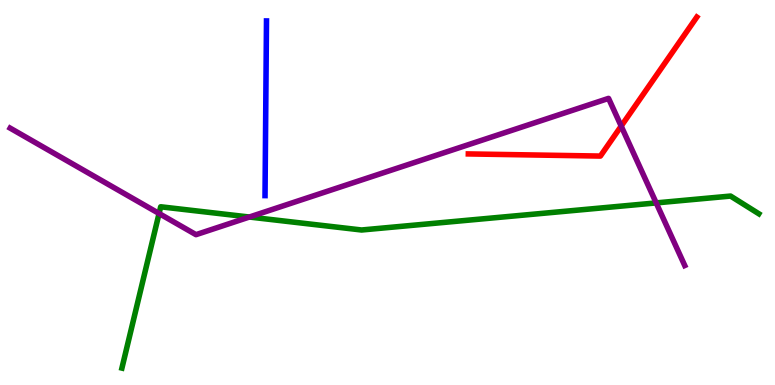[{'lines': ['blue', 'red'], 'intersections': []}, {'lines': ['green', 'red'], 'intersections': []}, {'lines': ['purple', 'red'], 'intersections': [{'x': 8.02, 'y': 6.72}]}, {'lines': ['blue', 'green'], 'intersections': []}, {'lines': ['blue', 'purple'], 'intersections': []}, {'lines': ['green', 'purple'], 'intersections': [{'x': 2.05, 'y': 4.45}, {'x': 3.22, 'y': 4.36}, {'x': 8.47, 'y': 4.73}]}]